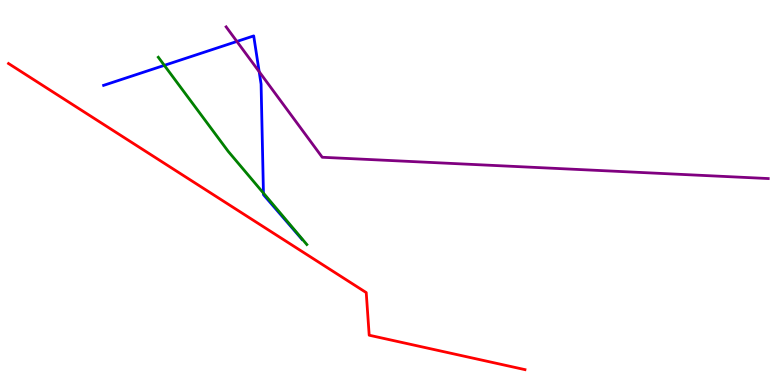[{'lines': ['blue', 'red'], 'intersections': []}, {'lines': ['green', 'red'], 'intersections': []}, {'lines': ['purple', 'red'], 'intersections': []}, {'lines': ['blue', 'green'], 'intersections': [{'x': 2.12, 'y': 8.3}, {'x': 3.4, 'y': 4.98}]}, {'lines': ['blue', 'purple'], 'intersections': [{'x': 3.06, 'y': 8.92}, {'x': 3.34, 'y': 8.14}]}, {'lines': ['green', 'purple'], 'intersections': []}]